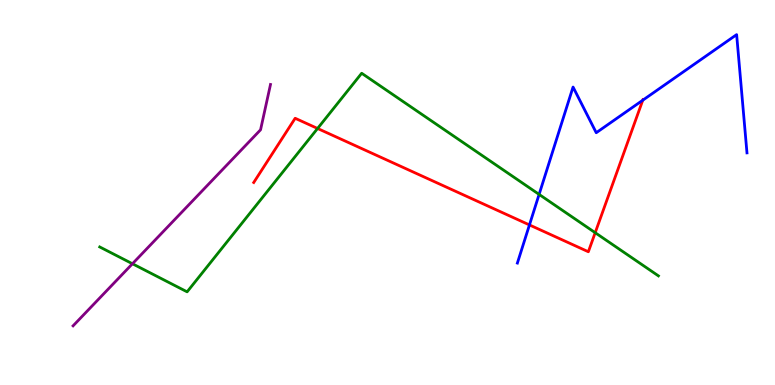[{'lines': ['blue', 'red'], 'intersections': [{'x': 6.83, 'y': 4.16}, {'x': 8.29, 'y': 7.4}]}, {'lines': ['green', 'red'], 'intersections': [{'x': 4.1, 'y': 6.66}, {'x': 7.68, 'y': 3.96}]}, {'lines': ['purple', 'red'], 'intersections': []}, {'lines': ['blue', 'green'], 'intersections': [{'x': 6.96, 'y': 4.95}]}, {'lines': ['blue', 'purple'], 'intersections': []}, {'lines': ['green', 'purple'], 'intersections': [{'x': 1.71, 'y': 3.15}]}]